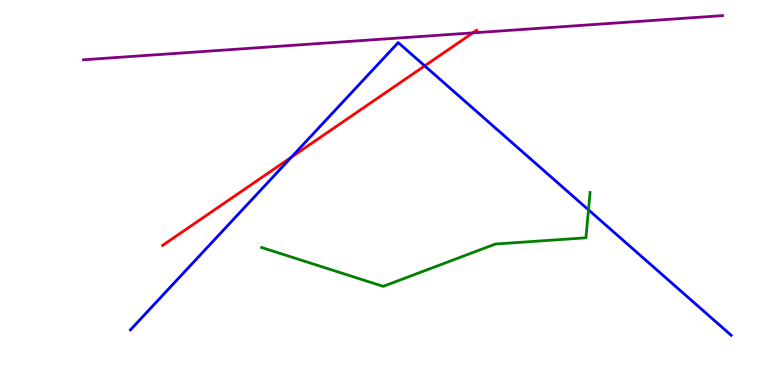[{'lines': ['blue', 'red'], 'intersections': [{'x': 3.76, 'y': 5.92}, {'x': 5.48, 'y': 8.29}]}, {'lines': ['green', 'red'], 'intersections': []}, {'lines': ['purple', 'red'], 'intersections': [{'x': 6.1, 'y': 9.15}]}, {'lines': ['blue', 'green'], 'intersections': [{'x': 7.59, 'y': 4.55}]}, {'lines': ['blue', 'purple'], 'intersections': []}, {'lines': ['green', 'purple'], 'intersections': []}]